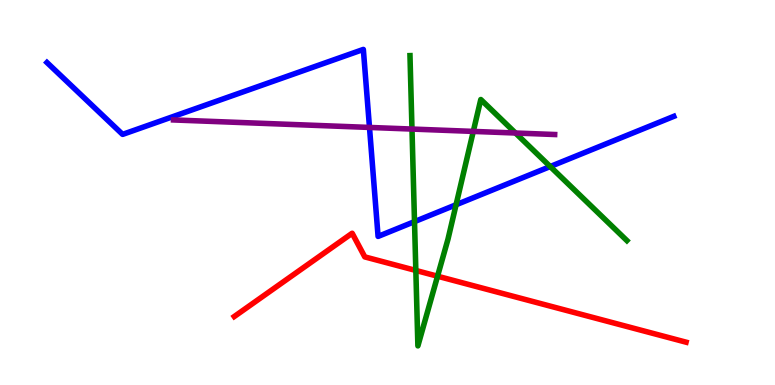[{'lines': ['blue', 'red'], 'intersections': []}, {'lines': ['green', 'red'], 'intersections': [{'x': 5.37, 'y': 2.98}, {'x': 5.65, 'y': 2.83}]}, {'lines': ['purple', 'red'], 'intersections': []}, {'lines': ['blue', 'green'], 'intersections': [{'x': 5.35, 'y': 4.24}, {'x': 5.88, 'y': 4.68}, {'x': 7.1, 'y': 5.67}]}, {'lines': ['blue', 'purple'], 'intersections': [{'x': 4.77, 'y': 6.69}]}, {'lines': ['green', 'purple'], 'intersections': [{'x': 5.32, 'y': 6.65}, {'x': 6.11, 'y': 6.59}, {'x': 6.65, 'y': 6.55}]}]